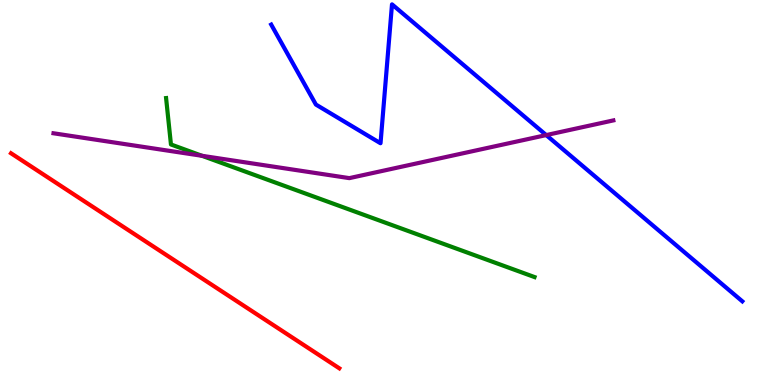[{'lines': ['blue', 'red'], 'intersections': []}, {'lines': ['green', 'red'], 'intersections': []}, {'lines': ['purple', 'red'], 'intersections': []}, {'lines': ['blue', 'green'], 'intersections': []}, {'lines': ['blue', 'purple'], 'intersections': [{'x': 7.05, 'y': 6.49}]}, {'lines': ['green', 'purple'], 'intersections': [{'x': 2.61, 'y': 5.95}]}]